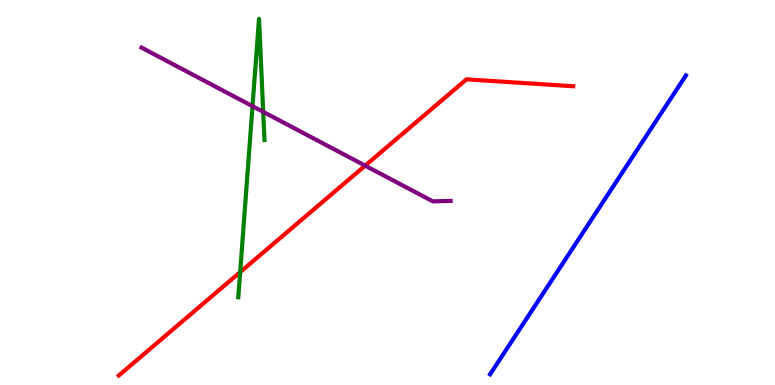[{'lines': ['blue', 'red'], 'intersections': []}, {'lines': ['green', 'red'], 'intersections': [{'x': 3.1, 'y': 2.93}]}, {'lines': ['purple', 'red'], 'intersections': [{'x': 4.71, 'y': 5.7}]}, {'lines': ['blue', 'green'], 'intersections': []}, {'lines': ['blue', 'purple'], 'intersections': []}, {'lines': ['green', 'purple'], 'intersections': [{'x': 3.26, 'y': 7.24}, {'x': 3.4, 'y': 7.1}]}]